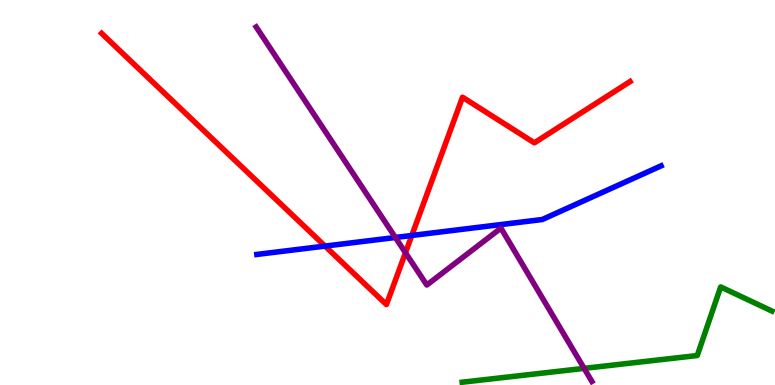[{'lines': ['blue', 'red'], 'intersections': [{'x': 4.19, 'y': 3.61}, {'x': 5.31, 'y': 3.88}]}, {'lines': ['green', 'red'], 'intersections': []}, {'lines': ['purple', 'red'], 'intersections': [{'x': 5.23, 'y': 3.44}]}, {'lines': ['blue', 'green'], 'intersections': []}, {'lines': ['blue', 'purple'], 'intersections': [{'x': 5.1, 'y': 3.83}]}, {'lines': ['green', 'purple'], 'intersections': [{'x': 7.54, 'y': 0.432}]}]